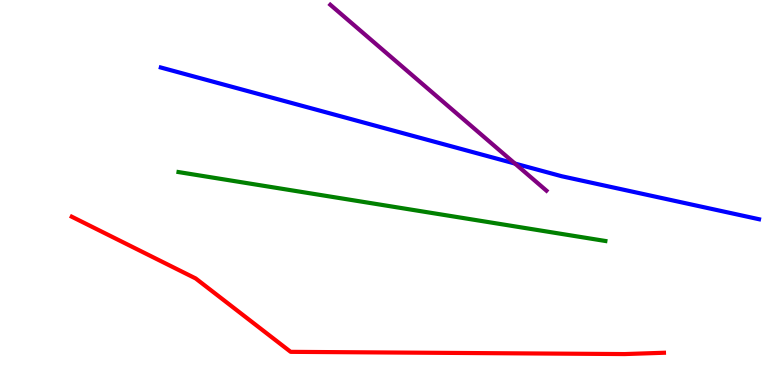[{'lines': ['blue', 'red'], 'intersections': []}, {'lines': ['green', 'red'], 'intersections': []}, {'lines': ['purple', 'red'], 'intersections': []}, {'lines': ['blue', 'green'], 'intersections': []}, {'lines': ['blue', 'purple'], 'intersections': [{'x': 6.64, 'y': 5.75}]}, {'lines': ['green', 'purple'], 'intersections': []}]